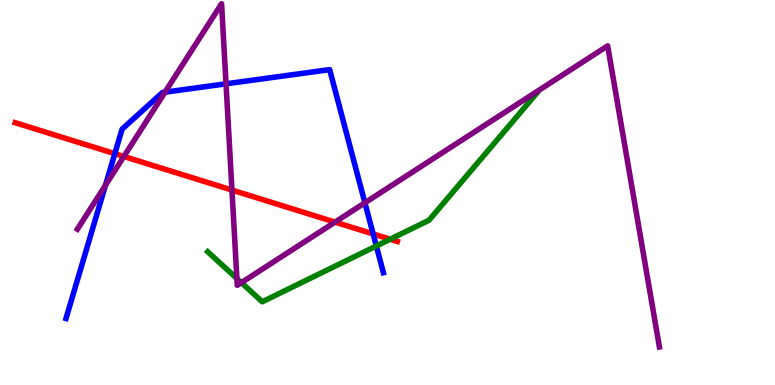[{'lines': ['blue', 'red'], 'intersections': [{'x': 1.48, 'y': 6.01}, {'x': 4.81, 'y': 3.92}]}, {'lines': ['green', 'red'], 'intersections': [{'x': 5.03, 'y': 3.79}]}, {'lines': ['purple', 'red'], 'intersections': [{'x': 1.6, 'y': 5.94}, {'x': 2.99, 'y': 5.06}, {'x': 4.32, 'y': 4.23}]}, {'lines': ['blue', 'green'], 'intersections': [{'x': 4.86, 'y': 3.61}]}, {'lines': ['blue', 'purple'], 'intersections': [{'x': 1.36, 'y': 5.19}, {'x': 2.13, 'y': 7.61}, {'x': 2.92, 'y': 7.82}, {'x': 4.71, 'y': 4.73}]}, {'lines': ['green', 'purple'], 'intersections': [{'x': 3.06, 'y': 2.77}, {'x': 3.11, 'y': 2.66}]}]